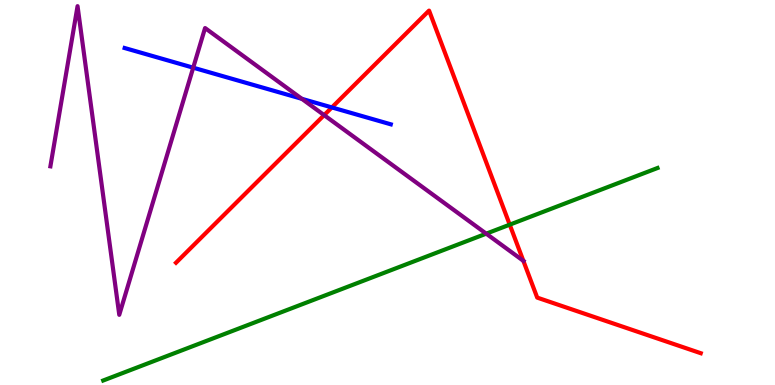[{'lines': ['blue', 'red'], 'intersections': [{'x': 4.28, 'y': 7.21}]}, {'lines': ['green', 'red'], 'intersections': [{'x': 6.58, 'y': 4.16}]}, {'lines': ['purple', 'red'], 'intersections': [{'x': 4.18, 'y': 7.01}, {'x': 6.75, 'y': 3.23}]}, {'lines': ['blue', 'green'], 'intersections': []}, {'lines': ['blue', 'purple'], 'intersections': [{'x': 2.49, 'y': 8.24}, {'x': 3.89, 'y': 7.43}]}, {'lines': ['green', 'purple'], 'intersections': [{'x': 6.27, 'y': 3.93}]}]